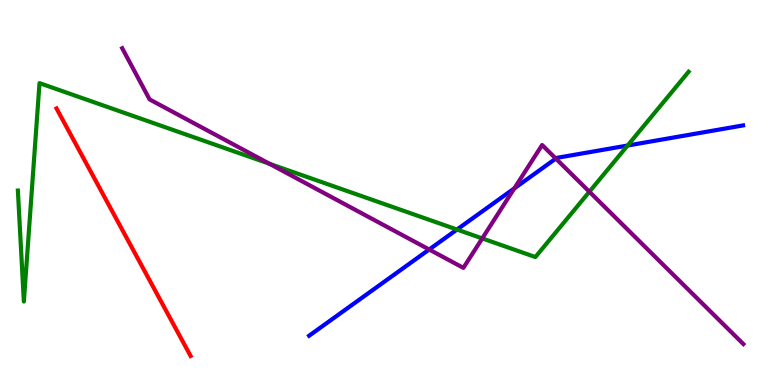[{'lines': ['blue', 'red'], 'intersections': []}, {'lines': ['green', 'red'], 'intersections': []}, {'lines': ['purple', 'red'], 'intersections': []}, {'lines': ['blue', 'green'], 'intersections': [{'x': 5.9, 'y': 4.04}, {'x': 8.1, 'y': 6.22}]}, {'lines': ['blue', 'purple'], 'intersections': [{'x': 5.54, 'y': 3.52}, {'x': 6.64, 'y': 5.11}, {'x': 7.17, 'y': 5.88}]}, {'lines': ['green', 'purple'], 'intersections': [{'x': 3.48, 'y': 5.75}, {'x': 6.22, 'y': 3.81}, {'x': 7.6, 'y': 5.02}]}]